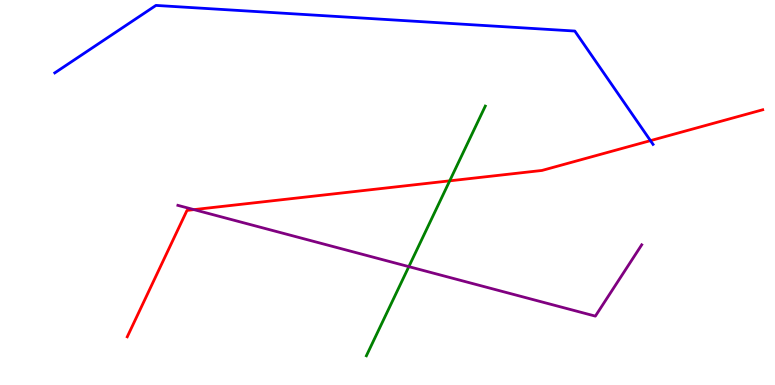[{'lines': ['blue', 'red'], 'intersections': [{'x': 8.39, 'y': 6.35}]}, {'lines': ['green', 'red'], 'intersections': [{'x': 5.8, 'y': 5.3}]}, {'lines': ['purple', 'red'], 'intersections': [{'x': 2.5, 'y': 4.56}]}, {'lines': ['blue', 'green'], 'intersections': []}, {'lines': ['blue', 'purple'], 'intersections': []}, {'lines': ['green', 'purple'], 'intersections': [{'x': 5.28, 'y': 3.07}]}]